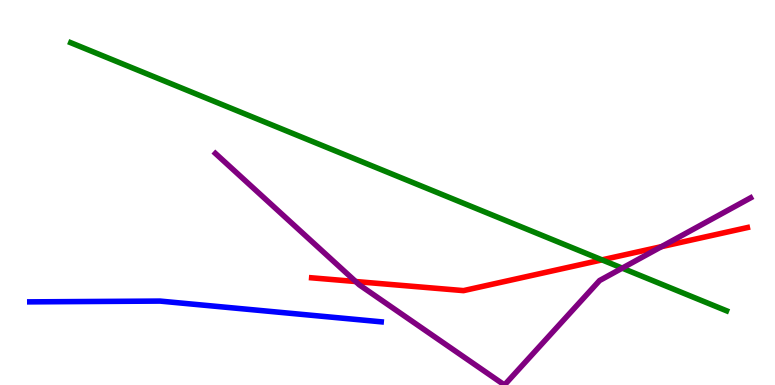[{'lines': ['blue', 'red'], 'intersections': []}, {'lines': ['green', 'red'], 'intersections': [{'x': 7.77, 'y': 3.25}]}, {'lines': ['purple', 'red'], 'intersections': [{'x': 4.59, 'y': 2.69}, {'x': 8.54, 'y': 3.59}]}, {'lines': ['blue', 'green'], 'intersections': []}, {'lines': ['blue', 'purple'], 'intersections': []}, {'lines': ['green', 'purple'], 'intersections': [{'x': 8.03, 'y': 3.04}]}]